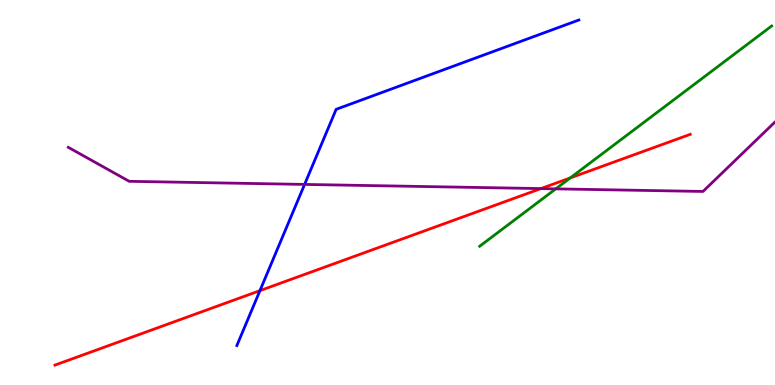[{'lines': ['blue', 'red'], 'intersections': [{'x': 3.35, 'y': 2.45}]}, {'lines': ['green', 'red'], 'intersections': [{'x': 7.36, 'y': 5.38}]}, {'lines': ['purple', 'red'], 'intersections': [{'x': 6.98, 'y': 5.1}]}, {'lines': ['blue', 'green'], 'intersections': []}, {'lines': ['blue', 'purple'], 'intersections': [{'x': 3.93, 'y': 5.21}]}, {'lines': ['green', 'purple'], 'intersections': [{'x': 7.17, 'y': 5.09}]}]